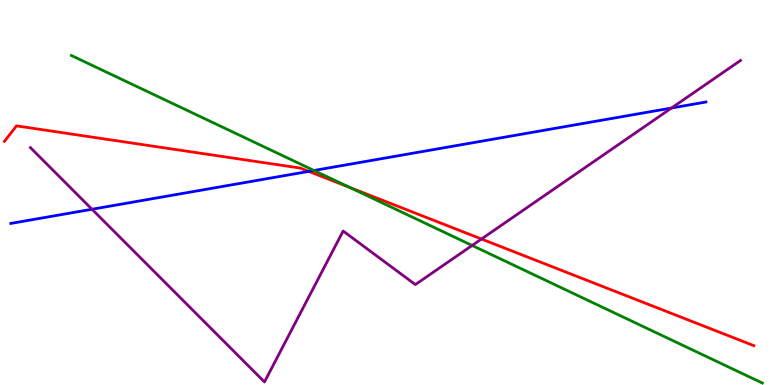[{'lines': ['blue', 'red'], 'intersections': [{'x': 3.98, 'y': 5.55}]}, {'lines': ['green', 'red'], 'intersections': [{'x': 4.51, 'y': 5.13}]}, {'lines': ['purple', 'red'], 'intersections': [{'x': 6.21, 'y': 3.79}]}, {'lines': ['blue', 'green'], 'intersections': [{'x': 4.05, 'y': 5.57}]}, {'lines': ['blue', 'purple'], 'intersections': [{'x': 1.19, 'y': 4.56}, {'x': 8.66, 'y': 7.19}]}, {'lines': ['green', 'purple'], 'intersections': [{'x': 6.09, 'y': 3.62}]}]